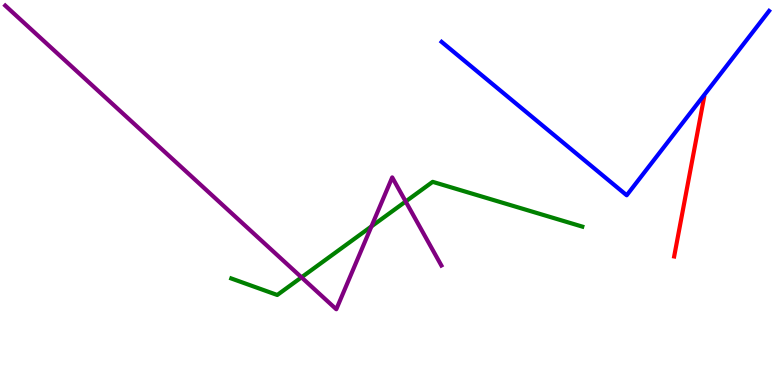[{'lines': ['blue', 'red'], 'intersections': []}, {'lines': ['green', 'red'], 'intersections': []}, {'lines': ['purple', 'red'], 'intersections': []}, {'lines': ['blue', 'green'], 'intersections': []}, {'lines': ['blue', 'purple'], 'intersections': []}, {'lines': ['green', 'purple'], 'intersections': [{'x': 3.89, 'y': 2.8}, {'x': 4.79, 'y': 4.12}, {'x': 5.23, 'y': 4.77}]}]